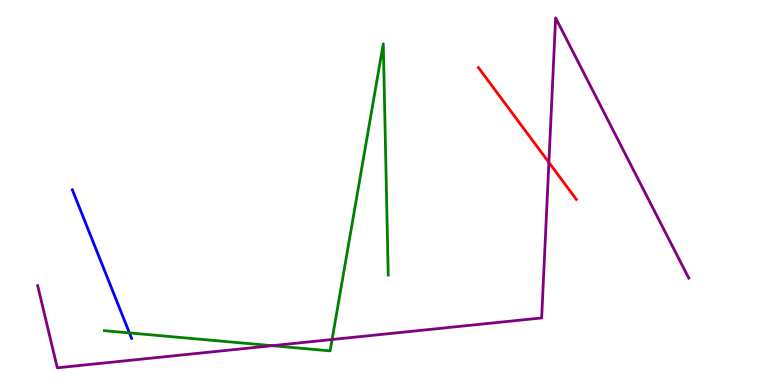[{'lines': ['blue', 'red'], 'intersections': []}, {'lines': ['green', 'red'], 'intersections': []}, {'lines': ['purple', 'red'], 'intersections': [{'x': 7.08, 'y': 5.78}]}, {'lines': ['blue', 'green'], 'intersections': [{'x': 1.67, 'y': 1.35}]}, {'lines': ['blue', 'purple'], 'intersections': []}, {'lines': ['green', 'purple'], 'intersections': [{'x': 3.51, 'y': 1.02}, {'x': 4.29, 'y': 1.18}]}]